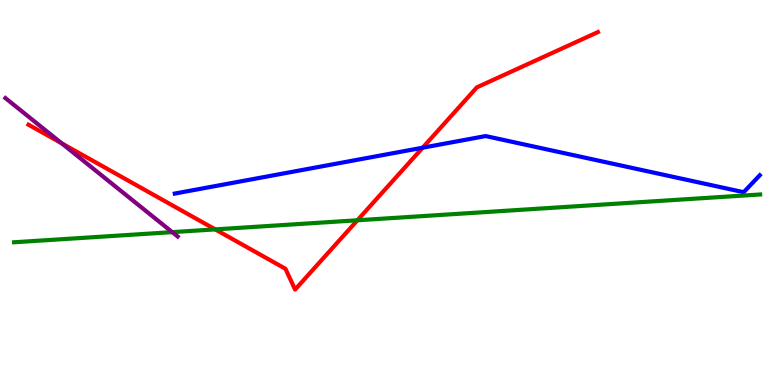[{'lines': ['blue', 'red'], 'intersections': [{'x': 5.45, 'y': 6.16}]}, {'lines': ['green', 'red'], 'intersections': [{'x': 2.78, 'y': 4.04}, {'x': 4.61, 'y': 4.28}]}, {'lines': ['purple', 'red'], 'intersections': [{'x': 0.796, 'y': 6.28}]}, {'lines': ['blue', 'green'], 'intersections': []}, {'lines': ['blue', 'purple'], 'intersections': []}, {'lines': ['green', 'purple'], 'intersections': [{'x': 2.22, 'y': 3.97}]}]